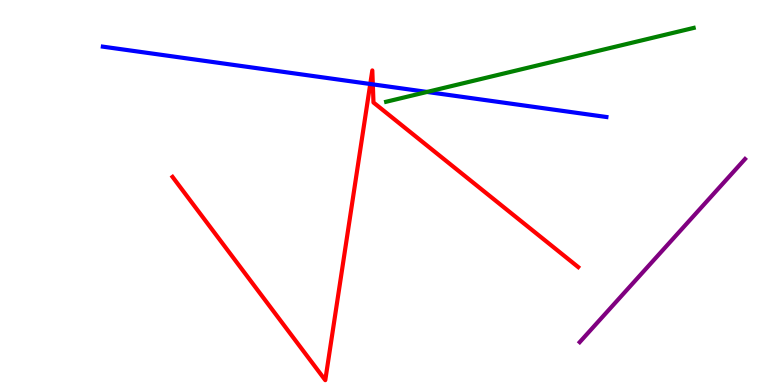[{'lines': ['blue', 'red'], 'intersections': [{'x': 4.78, 'y': 7.82}, {'x': 4.81, 'y': 7.81}]}, {'lines': ['green', 'red'], 'intersections': []}, {'lines': ['purple', 'red'], 'intersections': []}, {'lines': ['blue', 'green'], 'intersections': [{'x': 5.51, 'y': 7.61}]}, {'lines': ['blue', 'purple'], 'intersections': []}, {'lines': ['green', 'purple'], 'intersections': []}]